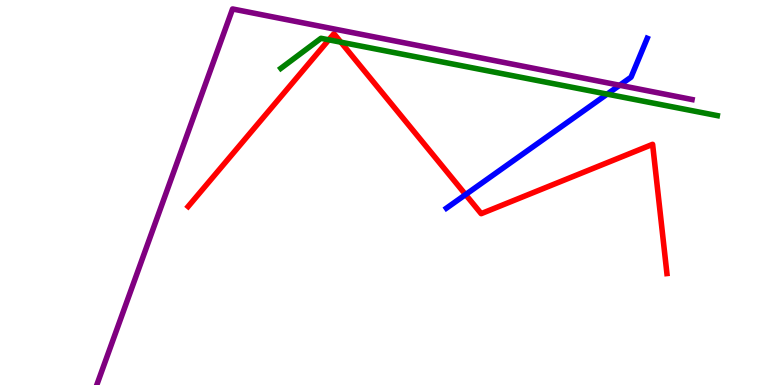[{'lines': ['blue', 'red'], 'intersections': [{'x': 6.01, 'y': 4.95}]}, {'lines': ['green', 'red'], 'intersections': [{'x': 4.24, 'y': 8.97}, {'x': 4.4, 'y': 8.9}]}, {'lines': ['purple', 'red'], 'intersections': []}, {'lines': ['blue', 'green'], 'intersections': [{'x': 7.83, 'y': 7.56}]}, {'lines': ['blue', 'purple'], 'intersections': [{'x': 8.0, 'y': 7.79}]}, {'lines': ['green', 'purple'], 'intersections': []}]